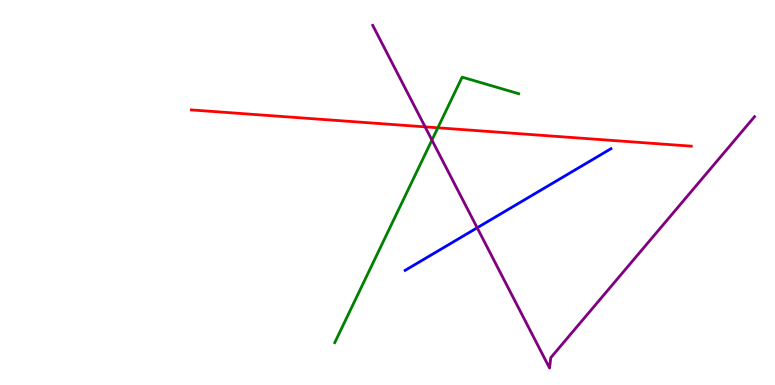[{'lines': ['blue', 'red'], 'intersections': []}, {'lines': ['green', 'red'], 'intersections': [{'x': 5.65, 'y': 6.68}]}, {'lines': ['purple', 'red'], 'intersections': [{'x': 5.49, 'y': 6.7}]}, {'lines': ['blue', 'green'], 'intersections': []}, {'lines': ['blue', 'purple'], 'intersections': [{'x': 6.16, 'y': 4.08}]}, {'lines': ['green', 'purple'], 'intersections': [{'x': 5.57, 'y': 6.36}]}]